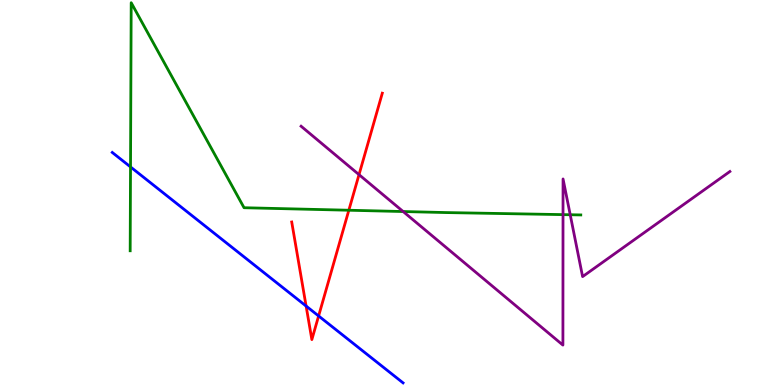[{'lines': ['blue', 'red'], 'intersections': [{'x': 3.95, 'y': 2.05}, {'x': 4.11, 'y': 1.79}]}, {'lines': ['green', 'red'], 'intersections': [{'x': 4.5, 'y': 4.54}]}, {'lines': ['purple', 'red'], 'intersections': [{'x': 4.63, 'y': 5.46}]}, {'lines': ['blue', 'green'], 'intersections': [{'x': 1.68, 'y': 5.66}]}, {'lines': ['blue', 'purple'], 'intersections': []}, {'lines': ['green', 'purple'], 'intersections': [{'x': 5.2, 'y': 4.51}, {'x': 7.26, 'y': 4.43}, {'x': 7.36, 'y': 4.42}]}]